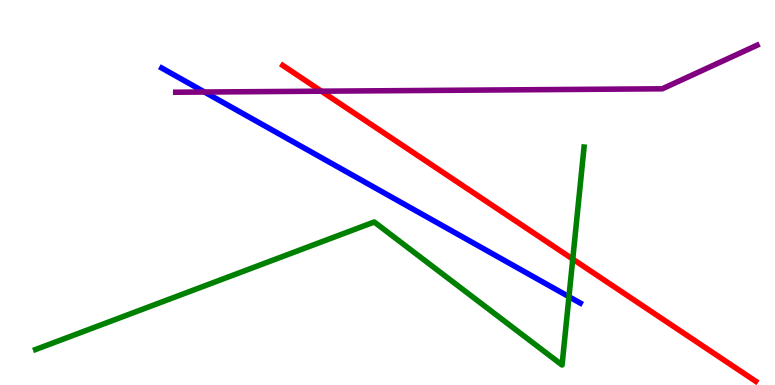[{'lines': ['blue', 'red'], 'intersections': []}, {'lines': ['green', 'red'], 'intersections': [{'x': 7.39, 'y': 3.27}]}, {'lines': ['purple', 'red'], 'intersections': [{'x': 4.15, 'y': 7.63}]}, {'lines': ['blue', 'green'], 'intersections': [{'x': 7.34, 'y': 2.29}]}, {'lines': ['blue', 'purple'], 'intersections': [{'x': 2.64, 'y': 7.61}]}, {'lines': ['green', 'purple'], 'intersections': []}]